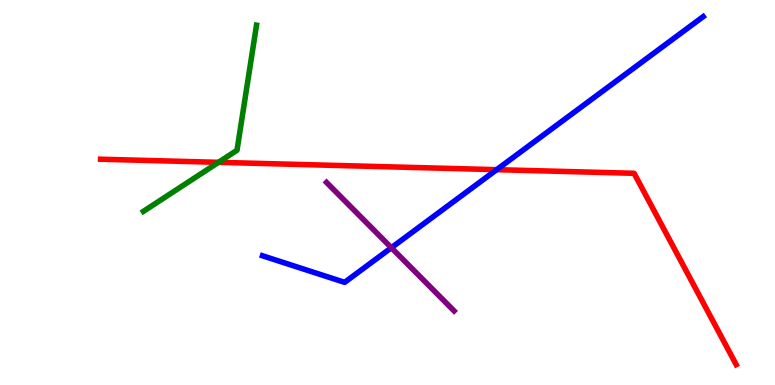[{'lines': ['blue', 'red'], 'intersections': [{'x': 6.41, 'y': 5.59}]}, {'lines': ['green', 'red'], 'intersections': [{'x': 2.82, 'y': 5.78}]}, {'lines': ['purple', 'red'], 'intersections': []}, {'lines': ['blue', 'green'], 'intersections': []}, {'lines': ['blue', 'purple'], 'intersections': [{'x': 5.05, 'y': 3.57}]}, {'lines': ['green', 'purple'], 'intersections': []}]